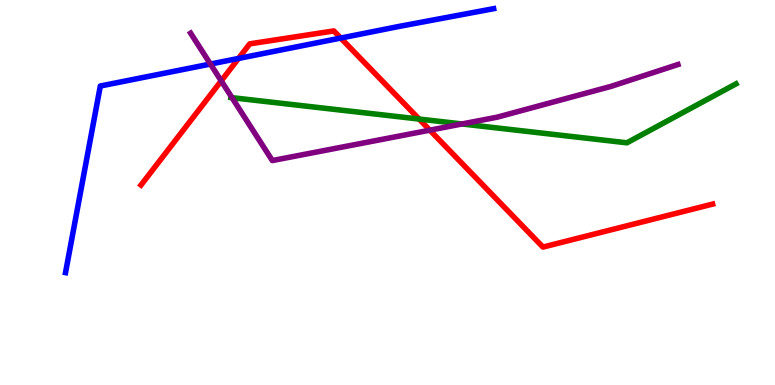[{'lines': ['blue', 'red'], 'intersections': [{'x': 3.08, 'y': 8.48}, {'x': 4.4, 'y': 9.01}]}, {'lines': ['green', 'red'], 'intersections': [{'x': 5.41, 'y': 6.91}]}, {'lines': ['purple', 'red'], 'intersections': [{'x': 2.85, 'y': 7.9}, {'x': 5.55, 'y': 6.62}]}, {'lines': ['blue', 'green'], 'intersections': []}, {'lines': ['blue', 'purple'], 'intersections': [{'x': 2.72, 'y': 8.34}]}, {'lines': ['green', 'purple'], 'intersections': [{'x': 2.99, 'y': 7.46}, {'x': 5.96, 'y': 6.78}]}]